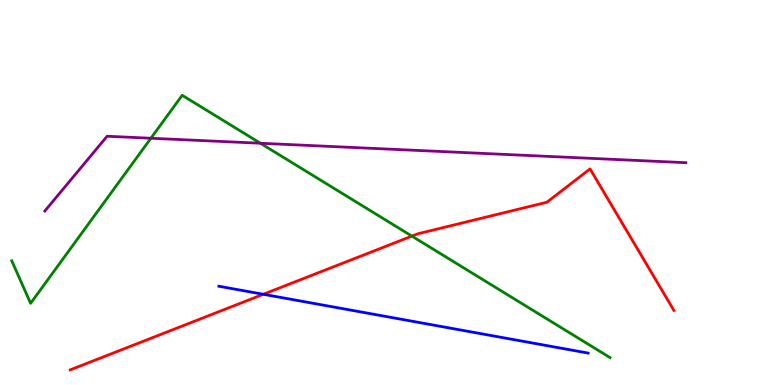[{'lines': ['blue', 'red'], 'intersections': [{'x': 3.4, 'y': 2.36}]}, {'lines': ['green', 'red'], 'intersections': [{'x': 5.31, 'y': 3.87}]}, {'lines': ['purple', 'red'], 'intersections': []}, {'lines': ['blue', 'green'], 'intersections': []}, {'lines': ['blue', 'purple'], 'intersections': []}, {'lines': ['green', 'purple'], 'intersections': [{'x': 1.95, 'y': 6.41}, {'x': 3.36, 'y': 6.28}]}]